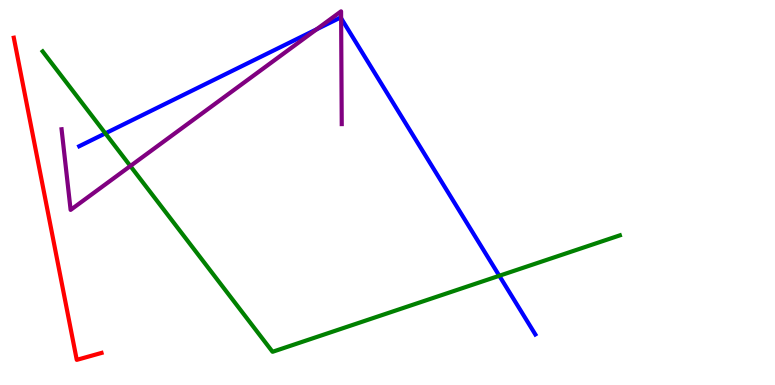[{'lines': ['blue', 'red'], 'intersections': []}, {'lines': ['green', 'red'], 'intersections': []}, {'lines': ['purple', 'red'], 'intersections': []}, {'lines': ['blue', 'green'], 'intersections': [{'x': 1.36, 'y': 6.54}, {'x': 6.44, 'y': 2.84}]}, {'lines': ['blue', 'purple'], 'intersections': [{'x': 4.09, 'y': 9.24}, {'x': 4.4, 'y': 9.53}]}, {'lines': ['green', 'purple'], 'intersections': [{'x': 1.68, 'y': 5.69}]}]